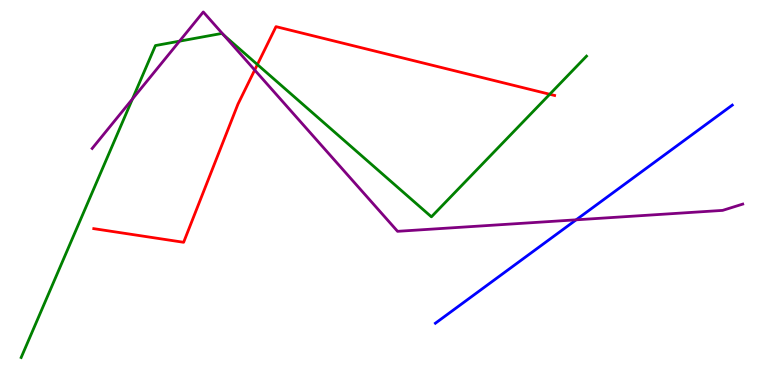[{'lines': ['blue', 'red'], 'intersections': []}, {'lines': ['green', 'red'], 'intersections': [{'x': 3.32, 'y': 8.32}, {'x': 7.09, 'y': 7.55}]}, {'lines': ['purple', 'red'], 'intersections': [{'x': 3.29, 'y': 8.18}]}, {'lines': ['blue', 'green'], 'intersections': []}, {'lines': ['blue', 'purple'], 'intersections': [{'x': 7.43, 'y': 4.29}]}, {'lines': ['green', 'purple'], 'intersections': [{'x': 1.71, 'y': 7.43}, {'x': 2.32, 'y': 8.93}, {'x': 2.89, 'y': 9.09}]}]